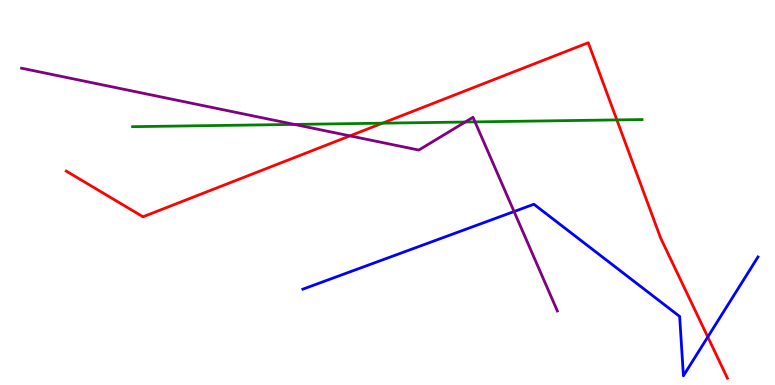[{'lines': ['blue', 'red'], 'intersections': [{'x': 9.13, 'y': 1.25}]}, {'lines': ['green', 'red'], 'intersections': [{'x': 4.93, 'y': 6.8}, {'x': 7.96, 'y': 6.89}]}, {'lines': ['purple', 'red'], 'intersections': [{'x': 4.52, 'y': 6.47}]}, {'lines': ['blue', 'green'], 'intersections': []}, {'lines': ['blue', 'purple'], 'intersections': [{'x': 6.63, 'y': 4.51}]}, {'lines': ['green', 'purple'], 'intersections': [{'x': 3.8, 'y': 6.77}, {'x': 6.0, 'y': 6.83}, {'x': 6.13, 'y': 6.83}]}]